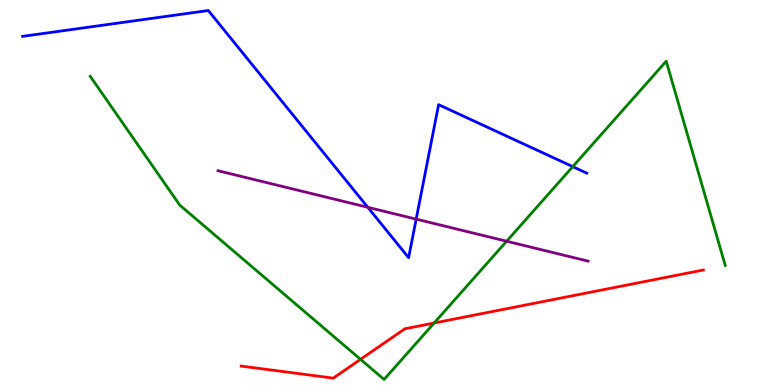[{'lines': ['blue', 'red'], 'intersections': []}, {'lines': ['green', 'red'], 'intersections': [{'x': 4.65, 'y': 0.666}, {'x': 5.6, 'y': 1.61}]}, {'lines': ['purple', 'red'], 'intersections': []}, {'lines': ['blue', 'green'], 'intersections': [{'x': 7.39, 'y': 5.67}]}, {'lines': ['blue', 'purple'], 'intersections': [{'x': 4.75, 'y': 4.62}, {'x': 5.37, 'y': 4.31}]}, {'lines': ['green', 'purple'], 'intersections': [{'x': 6.54, 'y': 3.73}]}]